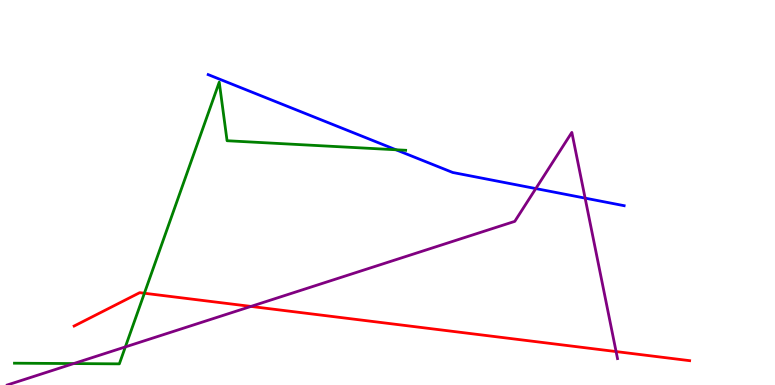[{'lines': ['blue', 'red'], 'intersections': []}, {'lines': ['green', 'red'], 'intersections': [{'x': 1.86, 'y': 2.38}]}, {'lines': ['purple', 'red'], 'intersections': [{'x': 3.24, 'y': 2.04}, {'x': 7.95, 'y': 0.868}]}, {'lines': ['blue', 'green'], 'intersections': [{'x': 5.11, 'y': 6.11}]}, {'lines': ['blue', 'purple'], 'intersections': [{'x': 6.91, 'y': 5.1}, {'x': 7.55, 'y': 4.85}]}, {'lines': ['green', 'purple'], 'intersections': [{'x': 0.951, 'y': 0.557}, {'x': 1.62, 'y': 0.989}]}]